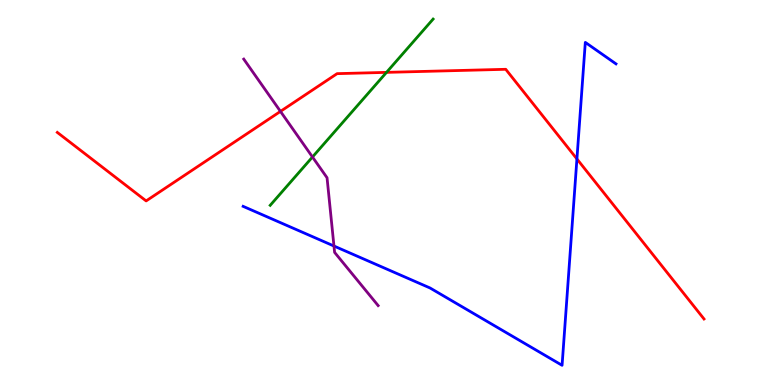[{'lines': ['blue', 'red'], 'intersections': [{'x': 7.44, 'y': 5.87}]}, {'lines': ['green', 'red'], 'intersections': [{'x': 4.99, 'y': 8.12}]}, {'lines': ['purple', 'red'], 'intersections': [{'x': 3.62, 'y': 7.11}]}, {'lines': ['blue', 'green'], 'intersections': []}, {'lines': ['blue', 'purple'], 'intersections': [{'x': 4.31, 'y': 3.61}]}, {'lines': ['green', 'purple'], 'intersections': [{'x': 4.03, 'y': 5.92}]}]